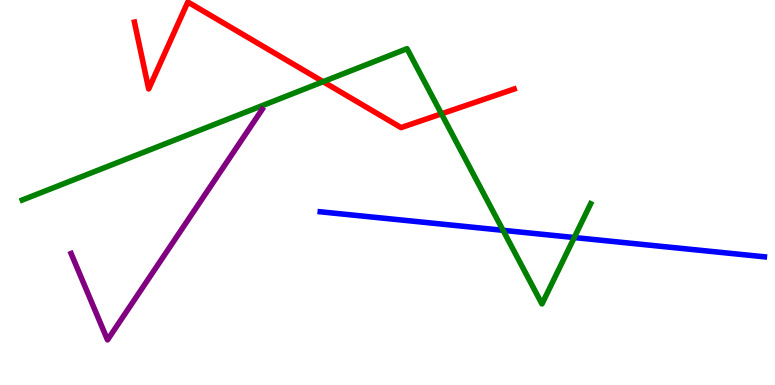[{'lines': ['blue', 'red'], 'intersections': []}, {'lines': ['green', 'red'], 'intersections': [{'x': 4.17, 'y': 7.88}, {'x': 5.7, 'y': 7.04}]}, {'lines': ['purple', 'red'], 'intersections': []}, {'lines': ['blue', 'green'], 'intersections': [{'x': 6.49, 'y': 4.02}, {'x': 7.41, 'y': 3.83}]}, {'lines': ['blue', 'purple'], 'intersections': []}, {'lines': ['green', 'purple'], 'intersections': []}]